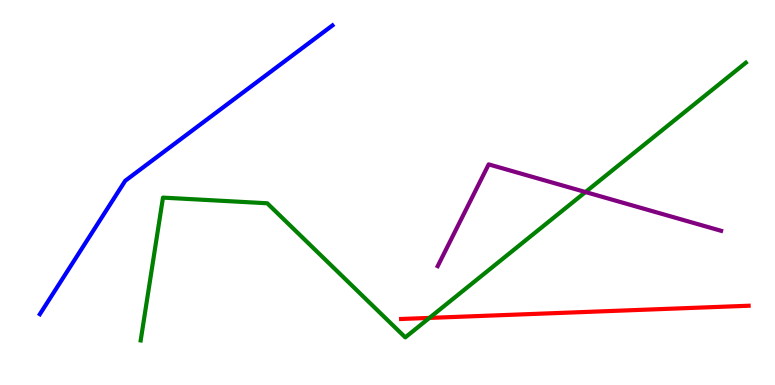[{'lines': ['blue', 'red'], 'intersections': []}, {'lines': ['green', 'red'], 'intersections': [{'x': 5.54, 'y': 1.74}]}, {'lines': ['purple', 'red'], 'intersections': []}, {'lines': ['blue', 'green'], 'intersections': []}, {'lines': ['blue', 'purple'], 'intersections': []}, {'lines': ['green', 'purple'], 'intersections': [{'x': 7.55, 'y': 5.01}]}]